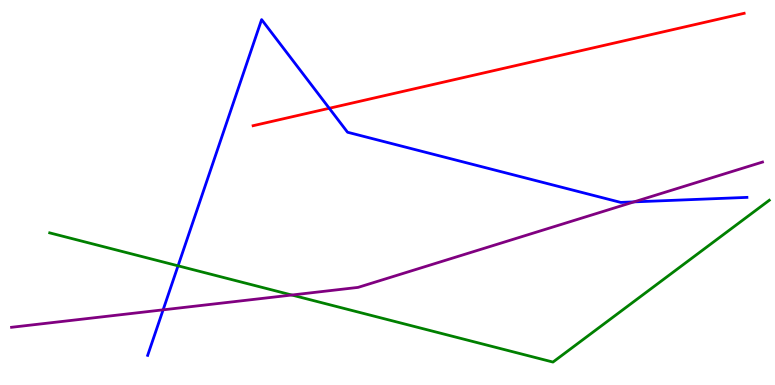[{'lines': ['blue', 'red'], 'intersections': [{'x': 4.25, 'y': 7.19}]}, {'lines': ['green', 'red'], 'intersections': []}, {'lines': ['purple', 'red'], 'intersections': []}, {'lines': ['blue', 'green'], 'intersections': [{'x': 2.3, 'y': 3.1}]}, {'lines': ['blue', 'purple'], 'intersections': [{'x': 2.1, 'y': 1.95}, {'x': 8.18, 'y': 4.76}]}, {'lines': ['green', 'purple'], 'intersections': [{'x': 3.77, 'y': 2.34}]}]